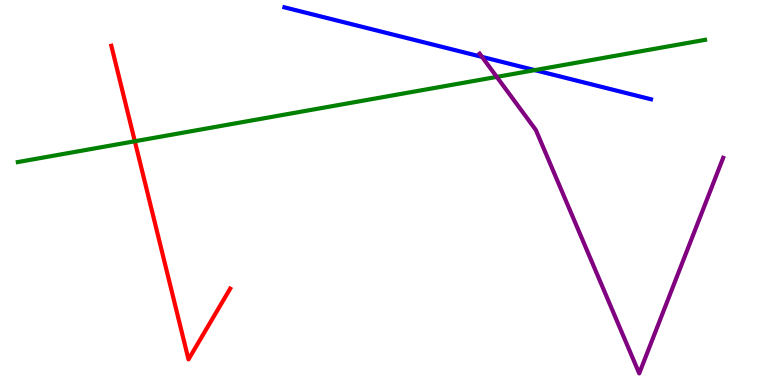[{'lines': ['blue', 'red'], 'intersections': []}, {'lines': ['green', 'red'], 'intersections': [{'x': 1.74, 'y': 6.33}]}, {'lines': ['purple', 'red'], 'intersections': []}, {'lines': ['blue', 'green'], 'intersections': [{'x': 6.9, 'y': 8.18}]}, {'lines': ['blue', 'purple'], 'intersections': [{'x': 6.22, 'y': 8.52}]}, {'lines': ['green', 'purple'], 'intersections': [{'x': 6.41, 'y': 8.0}]}]